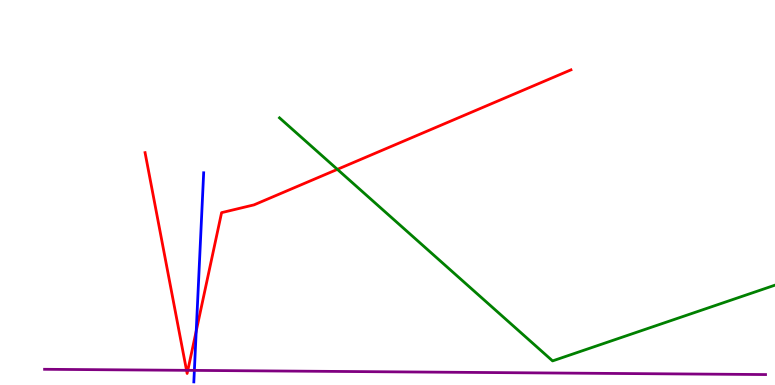[{'lines': ['blue', 'red'], 'intersections': [{'x': 2.53, 'y': 1.4}]}, {'lines': ['green', 'red'], 'intersections': [{'x': 4.35, 'y': 5.6}]}, {'lines': ['purple', 'red'], 'intersections': [{'x': 2.41, 'y': 0.381}, {'x': 2.42, 'y': 0.381}]}, {'lines': ['blue', 'green'], 'intersections': []}, {'lines': ['blue', 'purple'], 'intersections': [{'x': 2.51, 'y': 0.379}]}, {'lines': ['green', 'purple'], 'intersections': []}]